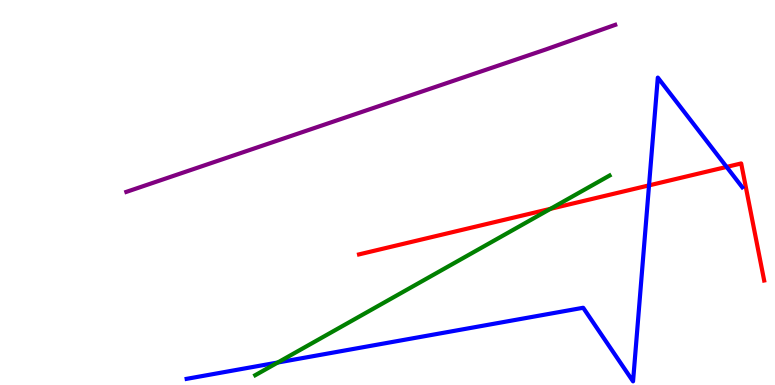[{'lines': ['blue', 'red'], 'intersections': [{'x': 8.37, 'y': 5.18}, {'x': 9.38, 'y': 5.66}]}, {'lines': ['green', 'red'], 'intersections': [{'x': 7.1, 'y': 4.58}]}, {'lines': ['purple', 'red'], 'intersections': []}, {'lines': ['blue', 'green'], 'intersections': [{'x': 3.58, 'y': 0.584}]}, {'lines': ['blue', 'purple'], 'intersections': []}, {'lines': ['green', 'purple'], 'intersections': []}]